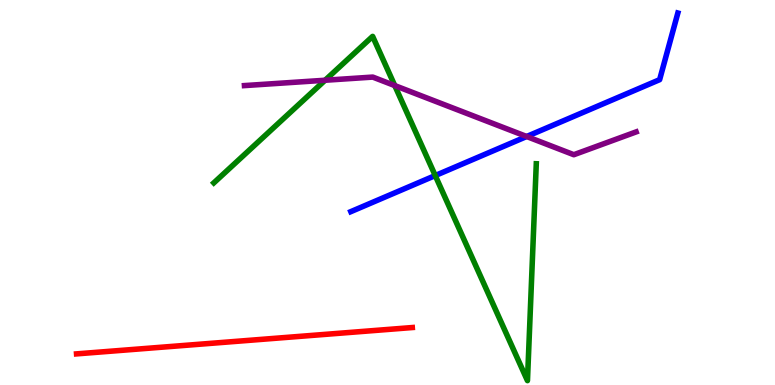[{'lines': ['blue', 'red'], 'intersections': []}, {'lines': ['green', 'red'], 'intersections': []}, {'lines': ['purple', 'red'], 'intersections': []}, {'lines': ['blue', 'green'], 'intersections': [{'x': 5.62, 'y': 5.44}]}, {'lines': ['blue', 'purple'], 'intersections': [{'x': 6.8, 'y': 6.45}]}, {'lines': ['green', 'purple'], 'intersections': [{'x': 4.19, 'y': 7.92}, {'x': 5.09, 'y': 7.78}]}]